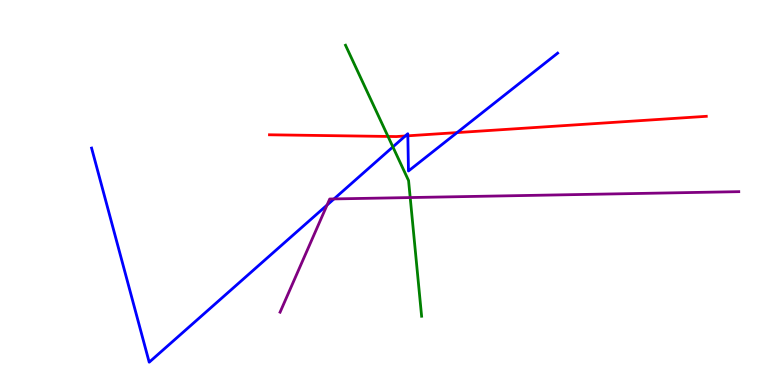[{'lines': ['blue', 'red'], 'intersections': [{'x': 5.23, 'y': 6.47}, {'x': 5.26, 'y': 6.47}, {'x': 5.9, 'y': 6.56}]}, {'lines': ['green', 'red'], 'intersections': [{'x': 5.01, 'y': 6.46}]}, {'lines': ['purple', 'red'], 'intersections': []}, {'lines': ['blue', 'green'], 'intersections': [{'x': 5.07, 'y': 6.18}]}, {'lines': ['blue', 'purple'], 'intersections': [{'x': 4.22, 'y': 4.67}, {'x': 4.31, 'y': 4.83}]}, {'lines': ['green', 'purple'], 'intersections': [{'x': 5.29, 'y': 4.87}]}]